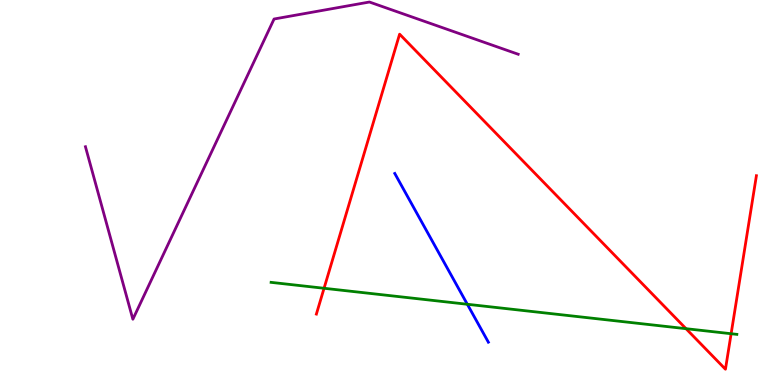[{'lines': ['blue', 'red'], 'intersections': []}, {'lines': ['green', 'red'], 'intersections': [{'x': 4.18, 'y': 2.51}, {'x': 8.85, 'y': 1.46}, {'x': 9.43, 'y': 1.33}]}, {'lines': ['purple', 'red'], 'intersections': []}, {'lines': ['blue', 'green'], 'intersections': [{'x': 6.03, 'y': 2.1}]}, {'lines': ['blue', 'purple'], 'intersections': []}, {'lines': ['green', 'purple'], 'intersections': []}]